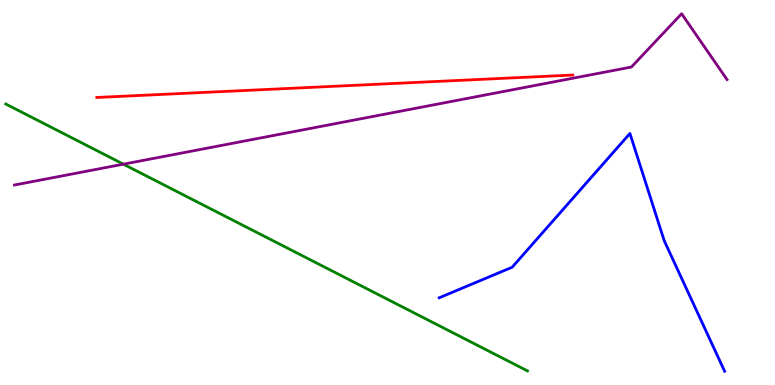[{'lines': ['blue', 'red'], 'intersections': []}, {'lines': ['green', 'red'], 'intersections': []}, {'lines': ['purple', 'red'], 'intersections': []}, {'lines': ['blue', 'green'], 'intersections': []}, {'lines': ['blue', 'purple'], 'intersections': []}, {'lines': ['green', 'purple'], 'intersections': [{'x': 1.59, 'y': 5.74}]}]